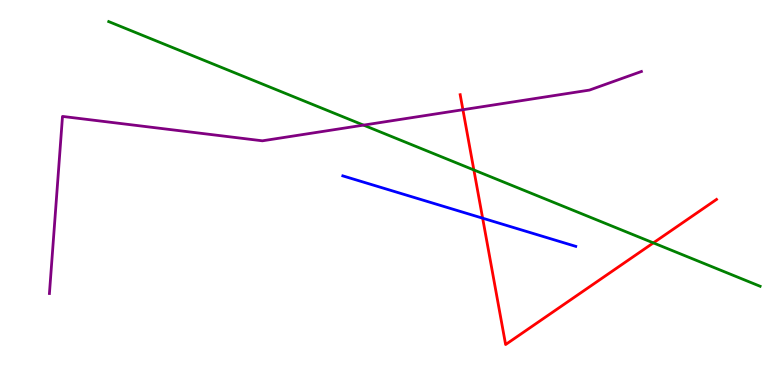[{'lines': ['blue', 'red'], 'intersections': [{'x': 6.23, 'y': 4.33}]}, {'lines': ['green', 'red'], 'intersections': [{'x': 6.11, 'y': 5.59}, {'x': 8.43, 'y': 3.69}]}, {'lines': ['purple', 'red'], 'intersections': [{'x': 5.97, 'y': 7.15}]}, {'lines': ['blue', 'green'], 'intersections': []}, {'lines': ['blue', 'purple'], 'intersections': []}, {'lines': ['green', 'purple'], 'intersections': [{'x': 4.69, 'y': 6.75}]}]